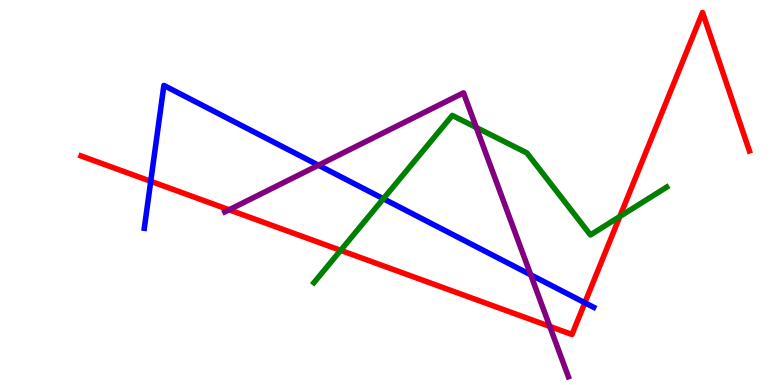[{'lines': ['blue', 'red'], 'intersections': [{'x': 1.95, 'y': 5.29}, {'x': 7.55, 'y': 2.14}]}, {'lines': ['green', 'red'], 'intersections': [{'x': 4.4, 'y': 3.5}, {'x': 8.0, 'y': 4.38}]}, {'lines': ['purple', 'red'], 'intersections': [{'x': 2.96, 'y': 4.55}, {'x': 7.09, 'y': 1.52}]}, {'lines': ['blue', 'green'], 'intersections': [{'x': 4.95, 'y': 4.84}]}, {'lines': ['blue', 'purple'], 'intersections': [{'x': 4.11, 'y': 5.71}, {'x': 6.85, 'y': 2.86}]}, {'lines': ['green', 'purple'], 'intersections': [{'x': 6.15, 'y': 6.69}]}]